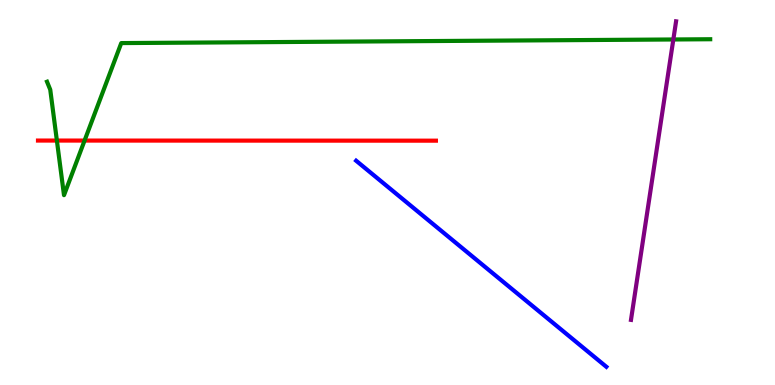[{'lines': ['blue', 'red'], 'intersections': []}, {'lines': ['green', 'red'], 'intersections': [{'x': 0.734, 'y': 6.35}, {'x': 1.09, 'y': 6.35}]}, {'lines': ['purple', 'red'], 'intersections': []}, {'lines': ['blue', 'green'], 'intersections': []}, {'lines': ['blue', 'purple'], 'intersections': []}, {'lines': ['green', 'purple'], 'intersections': [{'x': 8.69, 'y': 8.97}]}]